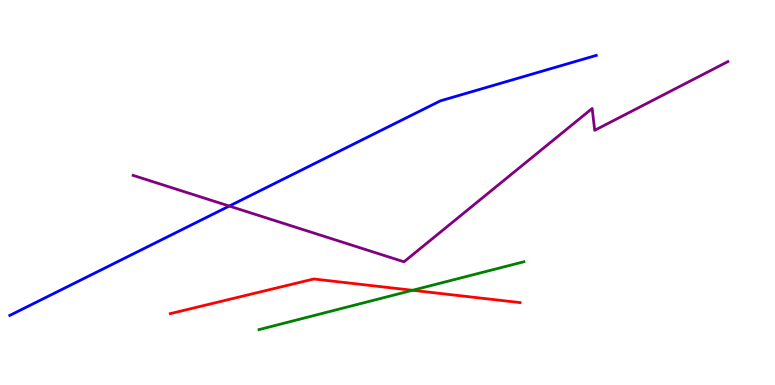[{'lines': ['blue', 'red'], 'intersections': []}, {'lines': ['green', 'red'], 'intersections': [{'x': 5.32, 'y': 2.46}]}, {'lines': ['purple', 'red'], 'intersections': []}, {'lines': ['blue', 'green'], 'intersections': []}, {'lines': ['blue', 'purple'], 'intersections': [{'x': 2.96, 'y': 4.65}]}, {'lines': ['green', 'purple'], 'intersections': []}]